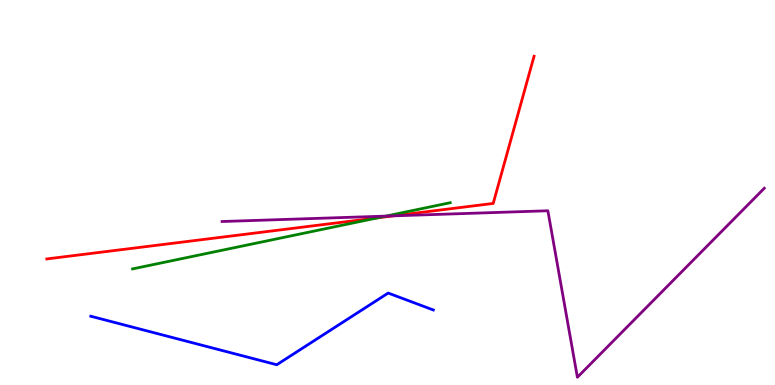[{'lines': ['blue', 'red'], 'intersections': []}, {'lines': ['green', 'red'], 'intersections': [{'x': 4.88, 'y': 4.34}]}, {'lines': ['purple', 'red'], 'intersections': [{'x': 5.07, 'y': 4.39}]}, {'lines': ['blue', 'green'], 'intersections': []}, {'lines': ['blue', 'purple'], 'intersections': []}, {'lines': ['green', 'purple'], 'intersections': [{'x': 4.98, 'y': 4.39}]}]